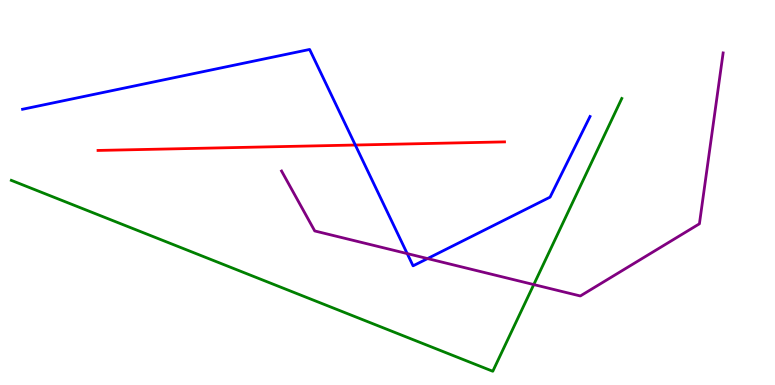[{'lines': ['blue', 'red'], 'intersections': [{'x': 4.58, 'y': 6.23}]}, {'lines': ['green', 'red'], 'intersections': []}, {'lines': ['purple', 'red'], 'intersections': []}, {'lines': ['blue', 'green'], 'intersections': []}, {'lines': ['blue', 'purple'], 'intersections': [{'x': 5.25, 'y': 3.41}, {'x': 5.52, 'y': 3.28}]}, {'lines': ['green', 'purple'], 'intersections': [{'x': 6.89, 'y': 2.61}]}]